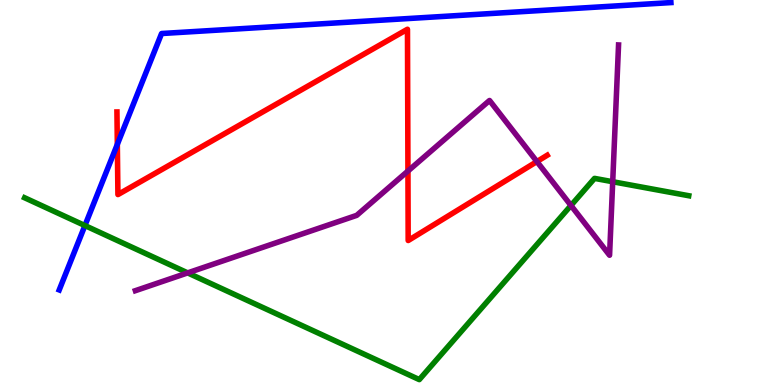[{'lines': ['blue', 'red'], 'intersections': [{'x': 1.51, 'y': 6.25}]}, {'lines': ['green', 'red'], 'intersections': []}, {'lines': ['purple', 'red'], 'intersections': [{'x': 5.26, 'y': 5.56}, {'x': 6.93, 'y': 5.8}]}, {'lines': ['blue', 'green'], 'intersections': [{'x': 1.1, 'y': 4.14}]}, {'lines': ['blue', 'purple'], 'intersections': []}, {'lines': ['green', 'purple'], 'intersections': [{'x': 2.42, 'y': 2.91}, {'x': 7.37, 'y': 4.66}, {'x': 7.91, 'y': 5.28}]}]